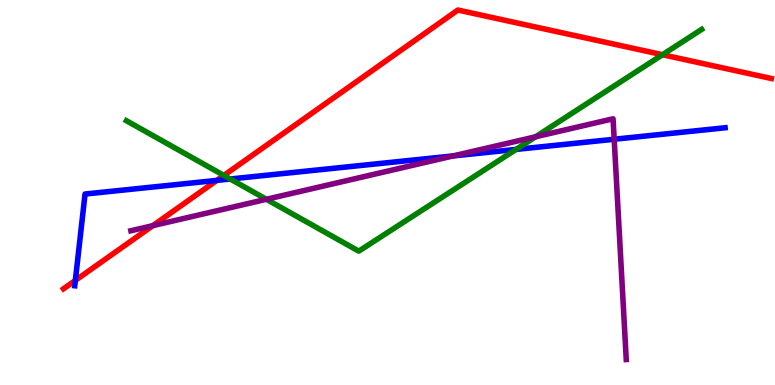[{'lines': ['blue', 'red'], 'intersections': [{'x': 0.972, 'y': 2.72}, {'x': 2.8, 'y': 5.31}]}, {'lines': ['green', 'red'], 'intersections': [{'x': 2.89, 'y': 5.44}, {'x': 8.55, 'y': 8.58}]}, {'lines': ['purple', 'red'], 'intersections': [{'x': 1.97, 'y': 4.14}]}, {'lines': ['blue', 'green'], 'intersections': [{'x': 2.97, 'y': 5.35}, {'x': 6.66, 'y': 6.12}]}, {'lines': ['blue', 'purple'], 'intersections': [{'x': 5.85, 'y': 5.95}, {'x': 7.92, 'y': 6.38}]}, {'lines': ['green', 'purple'], 'intersections': [{'x': 3.44, 'y': 4.82}, {'x': 6.91, 'y': 6.45}]}]